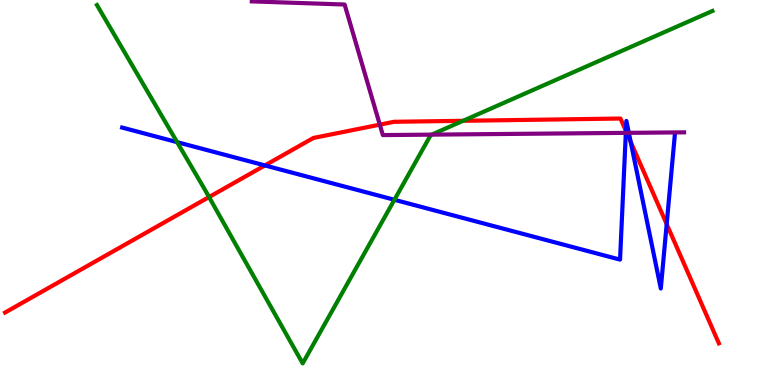[{'lines': ['blue', 'red'], 'intersections': [{'x': 3.42, 'y': 5.7}, {'x': 8.08, 'y': 6.6}, {'x': 8.14, 'y': 6.32}, {'x': 8.6, 'y': 4.18}]}, {'lines': ['green', 'red'], 'intersections': [{'x': 2.7, 'y': 4.88}, {'x': 5.98, 'y': 6.86}]}, {'lines': ['purple', 'red'], 'intersections': [{'x': 4.9, 'y': 6.76}, {'x': 8.09, 'y': 6.55}]}, {'lines': ['blue', 'green'], 'intersections': [{'x': 2.29, 'y': 6.31}, {'x': 5.09, 'y': 4.81}]}, {'lines': ['blue', 'purple'], 'intersections': [{'x': 8.08, 'y': 6.55}, {'x': 8.11, 'y': 6.55}]}, {'lines': ['green', 'purple'], 'intersections': [{'x': 5.57, 'y': 6.5}]}]